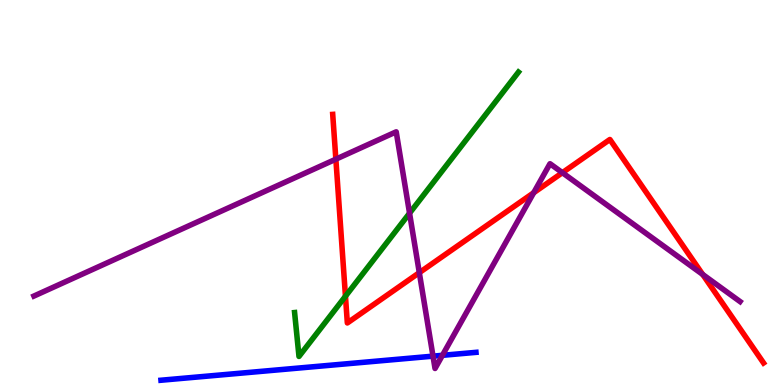[{'lines': ['blue', 'red'], 'intersections': []}, {'lines': ['green', 'red'], 'intersections': [{'x': 4.46, 'y': 2.31}]}, {'lines': ['purple', 'red'], 'intersections': [{'x': 4.33, 'y': 5.87}, {'x': 5.41, 'y': 2.92}, {'x': 6.89, 'y': 4.99}, {'x': 7.26, 'y': 5.51}, {'x': 9.07, 'y': 2.87}]}, {'lines': ['blue', 'green'], 'intersections': []}, {'lines': ['blue', 'purple'], 'intersections': [{'x': 5.59, 'y': 0.749}, {'x': 5.71, 'y': 0.771}]}, {'lines': ['green', 'purple'], 'intersections': [{'x': 5.28, 'y': 4.46}]}]